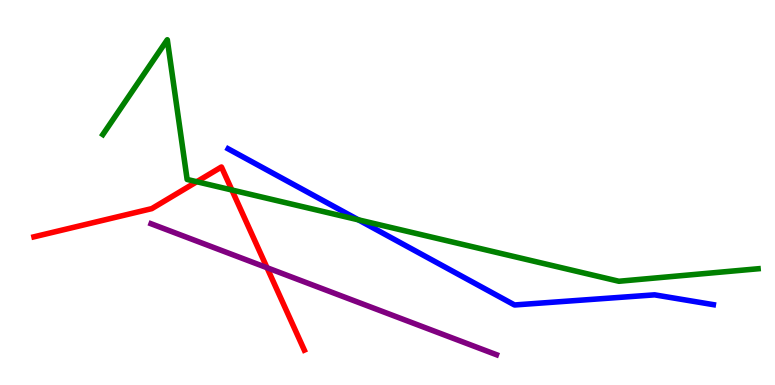[{'lines': ['blue', 'red'], 'intersections': []}, {'lines': ['green', 'red'], 'intersections': [{'x': 2.54, 'y': 5.28}, {'x': 2.99, 'y': 5.07}]}, {'lines': ['purple', 'red'], 'intersections': [{'x': 3.45, 'y': 3.05}]}, {'lines': ['blue', 'green'], 'intersections': [{'x': 4.62, 'y': 4.29}]}, {'lines': ['blue', 'purple'], 'intersections': []}, {'lines': ['green', 'purple'], 'intersections': []}]